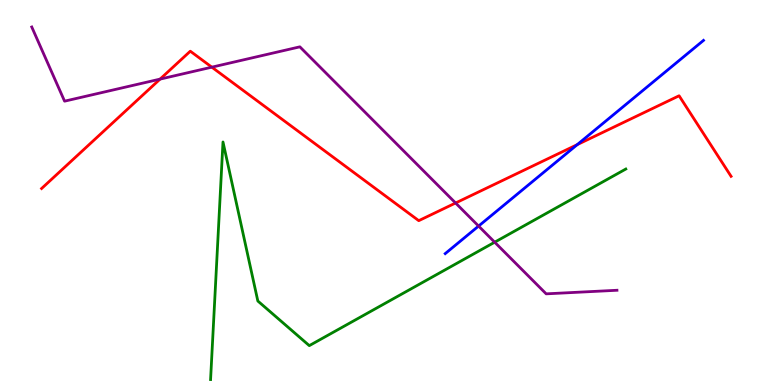[{'lines': ['blue', 'red'], 'intersections': [{'x': 7.45, 'y': 6.24}]}, {'lines': ['green', 'red'], 'intersections': []}, {'lines': ['purple', 'red'], 'intersections': [{'x': 2.07, 'y': 7.94}, {'x': 2.73, 'y': 8.26}, {'x': 5.88, 'y': 4.73}]}, {'lines': ['blue', 'green'], 'intersections': []}, {'lines': ['blue', 'purple'], 'intersections': [{'x': 6.18, 'y': 4.13}]}, {'lines': ['green', 'purple'], 'intersections': [{'x': 6.38, 'y': 3.71}]}]